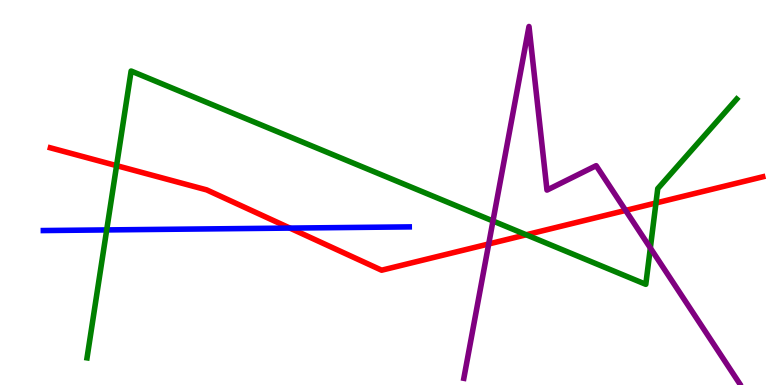[{'lines': ['blue', 'red'], 'intersections': [{'x': 3.74, 'y': 4.08}]}, {'lines': ['green', 'red'], 'intersections': [{'x': 1.5, 'y': 5.7}, {'x': 6.79, 'y': 3.9}, {'x': 8.46, 'y': 4.73}]}, {'lines': ['purple', 'red'], 'intersections': [{'x': 6.31, 'y': 3.66}, {'x': 8.07, 'y': 4.53}]}, {'lines': ['blue', 'green'], 'intersections': [{'x': 1.38, 'y': 4.03}]}, {'lines': ['blue', 'purple'], 'intersections': []}, {'lines': ['green', 'purple'], 'intersections': [{'x': 6.36, 'y': 4.26}, {'x': 8.39, 'y': 3.56}]}]